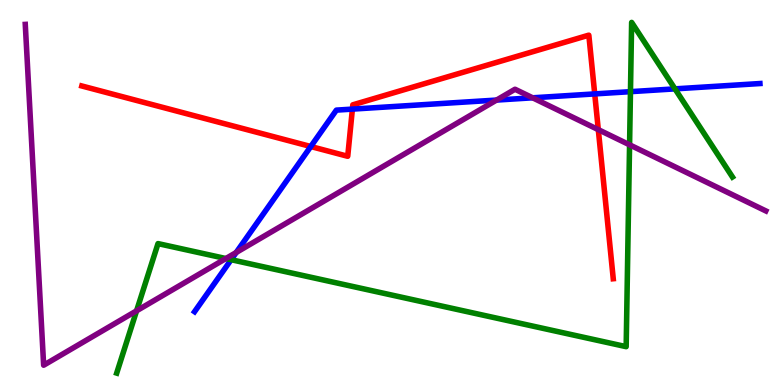[{'lines': ['blue', 'red'], 'intersections': [{'x': 4.01, 'y': 6.19}, {'x': 4.55, 'y': 7.17}, {'x': 7.67, 'y': 7.56}]}, {'lines': ['green', 'red'], 'intersections': []}, {'lines': ['purple', 'red'], 'intersections': [{'x': 7.72, 'y': 6.63}]}, {'lines': ['blue', 'green'], 'intersections': [{'x': 2.98, 'y': 3.25}, {'x': 8.14, 'y': 7.62}, {'x': 8.71, 'y': 7.69}]}, {'lines': ['blue', 'purple'], 'intersections': [{'x': 3.05, 'y': 3.44}, {'x': 6.41, 'y': 7.4}, {'x': 6.87, 'y': 7.46}]}, {'lines': ['green', 'purple'], 'intersections': [{'x': 1.76, 'y': 1.93}, {'x': 2.91, 'y': 3.28}, {'x': 8.12, 'y': 6.24}]}]